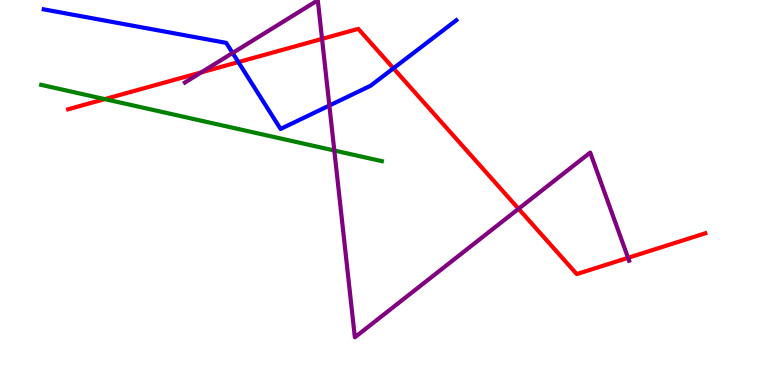[{'lines': ['blue', 'red'], 'intersections': [{'x': 3.08, 'y': 8.39}, {'x': 5.08, 'y': 8.23}]}, {'lines': ['green', 'red'], 'intersections': [{'x': 1.35, 'y': 7.43}]}, {'lines': ['purple', 'red'], 'intersections': [{'x': 2.6, 'y': 8.12}, {'x': 4.16, 'y': 8.99}, {'x': 6.69, 'y': 4.58}, {'x': 8.1, 'y': 3.3}]}, {'lines': ['blue', 'green'], 'intersections': []}, {'lines': ['blue', 'purple'], 'intersections': [{'x': 3.0, 'y': 8.62}, {'x': 4.25, 'y': 7.26}]}, {'lines': ['green', 'purple'], 'intersections': [{'x': 4.31, 'y': 6.09}]}]